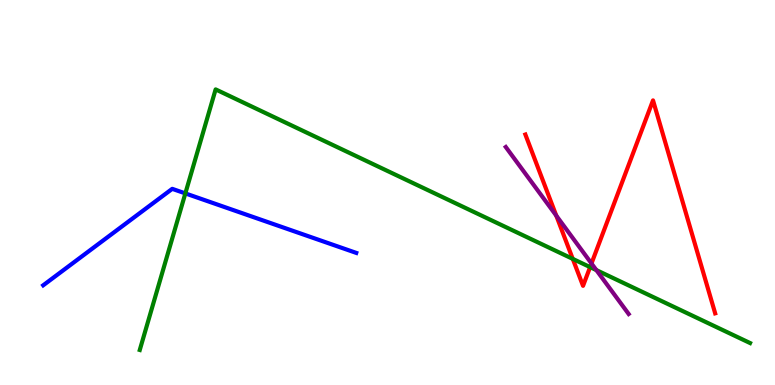[{'lines': ['blue', 'red'], 'intersections': []}, {'lines': ['green', 'red'], 'intersections': [{'x': 7.39, 'y': 3.28}, {'x': 7.61, 'y': 3.06}]}, {'lines': ['purple', 'red'], 'intersections': [{'x': 7.18, 'y': 4.4}, {'x': 7.63, 'y': 3.16}]}, {'lines': ['blue', 'green'], 'intersections': [{'x': 2.39, 'y': 4.98}]}, {'lines': ['blue', 'purple'], 'intersections': []}, {'lines': ['green', 'purple'], 'intersections': [{'x': 7.69, 'y': 2.98}]}]